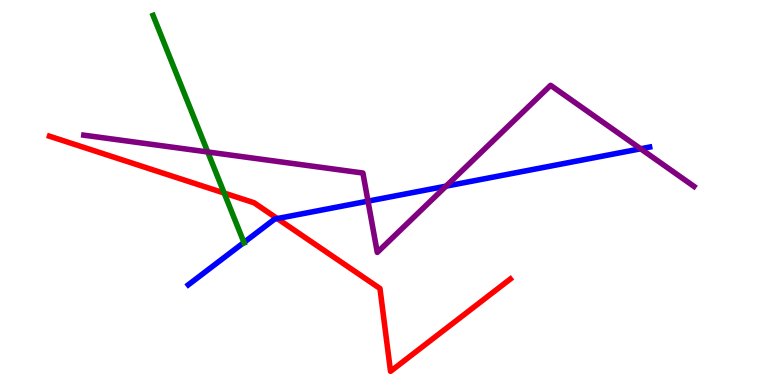[{'lines': ['blue', 'red'], 'intersections': [{'x': 3.58, 'y': 4.32}]}, {'lines': ['green', 'red'], 'intersections': [{'x': 2.89, 'y': 4.99}]}, {'lines': ['purple', 'red'], 'intersections': []}, {'lines': ['blue', 'green'], 'intersections': [{'x': 3.15, 'y': 3.7}]}, {'lines': ['blue', 'purple'], 'intersections': [{'x': 4.75, 'y': 4.78}, {'x': 5.76, 'y': 5.16}, {'x': 8.27, 'y': 6.14}]}, {'lines': ['green', 'purple'], 'intersections': [{'x': 2.68, 'y': 6.05}]}]